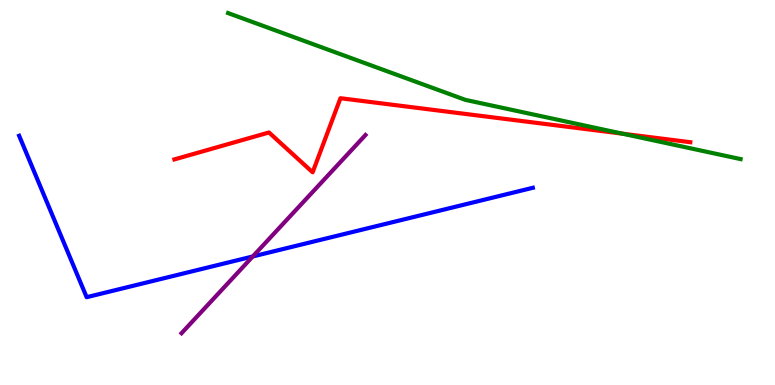[{'lines': ['blue', 'red'], 'intersections': []}, {'lines': ['green', 'red'], 'intersections': [{'x': 8.03, 'y': 6.53}]}, {'lines': ['purple', 'red'], 'intersections': []}, {'lines': ['blue', 'green'], 'intersections': []}, {'lines': ['blue', 'purple'], 'intersections': [{'x': 3.26, 'y': 3.34}]}, {'lines': ['green', 'purple'], 'intersections': []}]